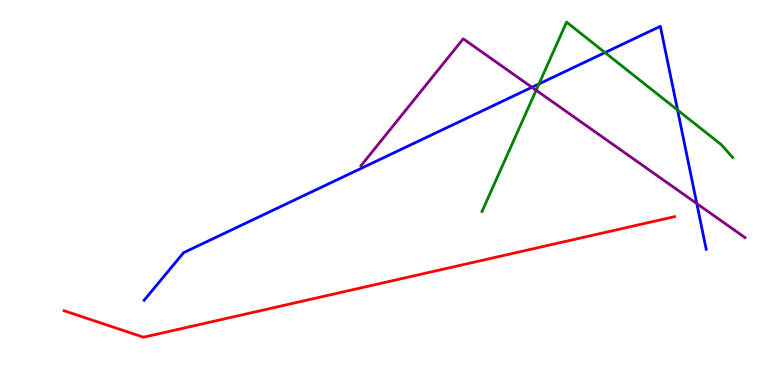[{'lines': ['blue', 'red'], 'intersections': []}, {'lines': ['green', 'red'], 'intersections': []}, {'lines': ['purple', 'red'], 'intersections': []}, {'lines': ['blue', 'green'], 'intersections': [{'x': 6.95, 'y': 7.82}, {'x': 7.81, 'y': 8.63}, {'x': 8.74, 'y': 7.14}]}, {'lines': ['blue', 'purple'], 'intersections': [{'x': 6.86, 'y': 7.73}, {'x': 8.99, 'y': 4.71}]}, {'lines': ['green', 'purple'], 'intersections': [{'x': 6.92, 'y': 7.66}]}]